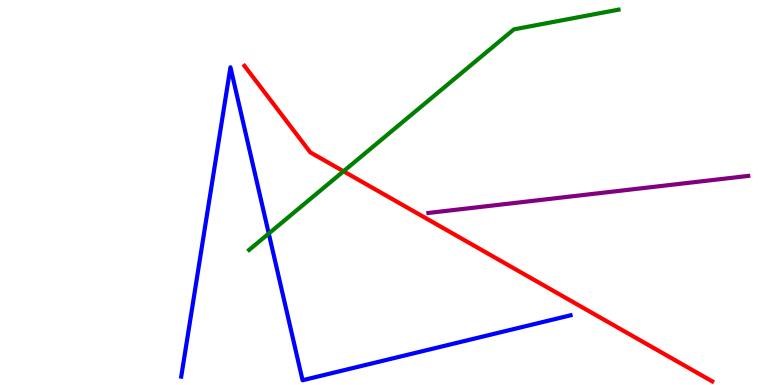[{'lines': ['blue', 'red'], 'intersections': []}, {'lines': ['green', 'red'], 'intersections': [{'x': 4.43, 'y': 5.55}]}, {'lines': ['purple', 'red'], 'intersections': []}, {'lines': ['blue', 'green'], 'intersections': [{'x': 3.47, 'y': 3.93}]}, {'lines': ['blue', 'purple'], 'intersections': []}, {'lines': ['green', 'purple'], 'intersections': []}]